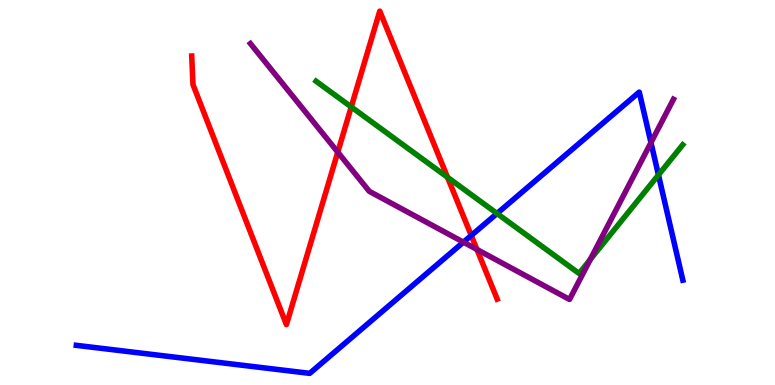[{'lines': ['blue', 'red'], 'intersections': [{'x': 6.08, 'y': 3.88}]}, {'lines': ['green', 'red'], 'intersections': [{'x': 4.53, 'y': 7.22}, {'x': 5.77, 'y': 5.39}]}, {'lines': ['purple', 'red'], 'intersections': [{'x': 4.36, 'y': 6.05}, {'x': 6.15, 'y': 3.52}]}, {'lines': ['blue', 'green'], 'intersections': [{'x': 6.41, 'y': 4.45}, {'x': 8.5, 'y': 5.46}]}, {'lines': ['blue', 'purple'], 'intersections': [{'x': 5.98, 'y': 3.71}, {'x': 8.4, 'y': 6.3}]}, {'lines': ['green', 'purple'], 'intersections': [{'x': 7.62, 'y': 3.26}]}]